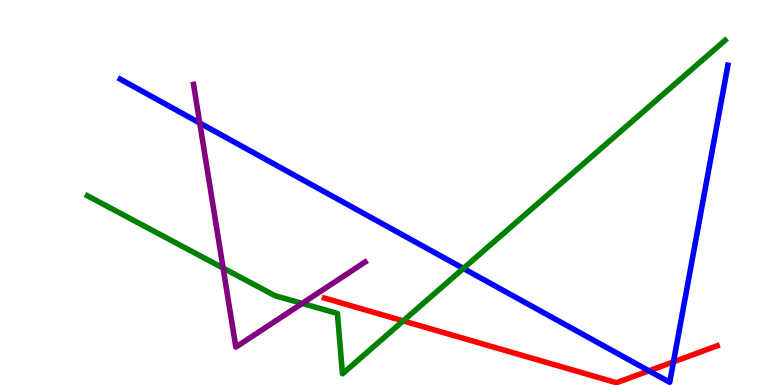[{'lines': ['blue', 'red'], 'intersections': [{'x': 8.37, 'y': 0.368}, {'x': 8.69, 'y': 0.601}]}, {'lines': ['green', 'red'], 'intersections': [{'x': 5.2, 'y': 1.67}]}, {'lines': ['purple', 'red'], 'intersections': []}, {'lines': ['blue', 'green'], 'intersections': [{'x': 5.98, 'y': 3.03}]}, {'lines': ['blue', 'purple'], 'intersections': [{'x': 2.58, 'y': 6.8}]}, {'lines': ['green', 'purple'], 'intersections': [{'x': 2.88, 'y': 3.04}, {'x': 3.9, 'y': 2.12}]}]